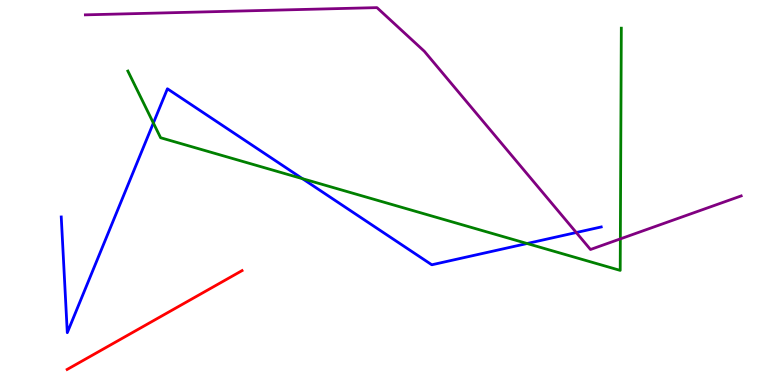[{'lines': ['blue', 'red'], 'intersections': []}, {'lines': ['green', 'red'], 'intersections': []}, {'lines': ['purple', 'red'], 'intersections': []}, {'lines': ['blue', 'green'], 'intersections': [{'x': 1.98, 'y': 6.81}, {'x': 3.9, 'y': 5.36}, {'x': 6.8, 'y': 3.68}]}, {'lines': ['blue', 'purple'], 'intersections': [{'x': 7.44, 'y': 3.96}]}, {'lines': ['green', 'purple'], 'intersections': [{'x': 8.0, 'y': 3.8}]}]